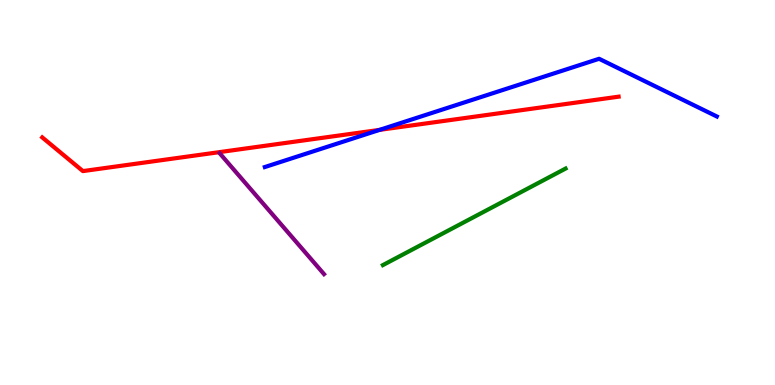[{'lines': ['blue', 'red'], 'intersections': [{'x': 4.9, 'y': 6.63}]}, {'lines': ['green', 'red'], 'intersections': []}, {'lines': ['purple', 'red'], 'intersections': []}, {'lines': ['blue', 'green'], 'intersections': []}, {'lines': ['blue', 'purple'], 'intersections': []}, {'lines': ['green', 'purple'], 'intersections': []}]